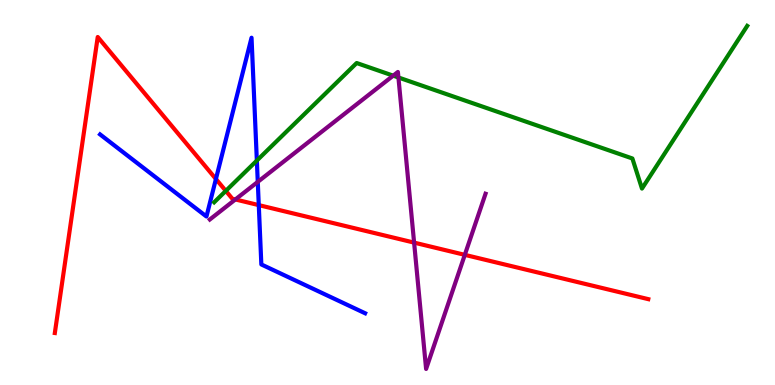[{'lines': ['blue', 'red'], 'intersections': [{'x': 2.79, 'y': 5.35}, {'x': 3.34, 'y': 4.67}]}, {'lines': ['green', 'red'], 'intersections': [{'x': 2.91, 'y': 5.04}]}, {'lines': ['purple', 'red'], 'intersections': [{'x': 3.04, 'y': 4.82}, {'x': 5.34, 'y': 3.7}, {'x': 6.0, 'y': 3.38}]}, {'lines': ['blue', 'green'], 'intersections': [{'x': 3.31, 'y': 5.83}]}, {'lines': ['blue', 'purple'], 'intersections': [{'x': 3.33, 'y': 5.28}]}, {'lines': ['green', 'purple'], 'intersections': [{'x': 5.07, 'y': 8.03}, {'x': 5.14, 'y': 7.99}]}]